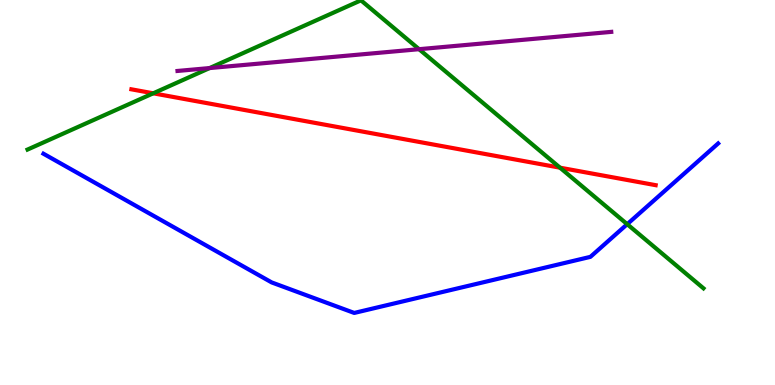[{'lines': ['blue', 'red'], 'intersections': []}, {'lines': ['green', 'red'], 'intersections': [{'x': 1.98, 'y': 7.58}, {'x': 7.23, 'y': 5.64}]}, {'lines': ['purple', 'red'], 'intersections': []}, {'lines': ['blue', 'green'], 'intersections': [{'x': 8.09, 'y': 4.18}]}, {'lines': ['blue', 'purple'], 'intersections': []}, {'lines': ['green', 'purple'], 'intersections': [{'x': 2.7, 'y': 8.23}, {'x': 5.41, 'y': 8.72}]}]